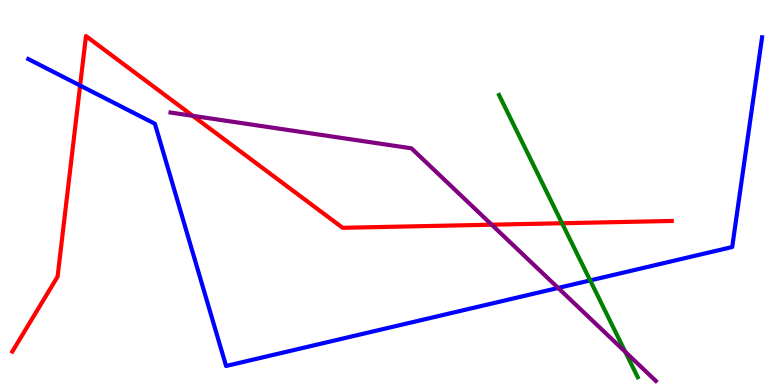[{'lines': ['blue', 'red'], 'intersections': [{'x': 1.03, 'y': 7.78}]}, {'lines': ['green', 'red'], 'intersections': [{'x': 7.25, 'y': 4.2}]}, {'lines': ['purple', 'red'], 'intersections': [{'x': 2.49, 'y': 6.99}, {'x': 6.34, 'y': 4.16}]}, {'lines': ['blue', 'green'], 'intersections': [{'x': 7.62, 'y': 2.72}]}, {'lines': ['blue', 'purple'], 'intersections': [{'x': 7.2, 'y': 2.52}]}, {'lines': ['green', 'purple'], 'intersections': [{'x': 8.07, 'y': 0.861}]}]